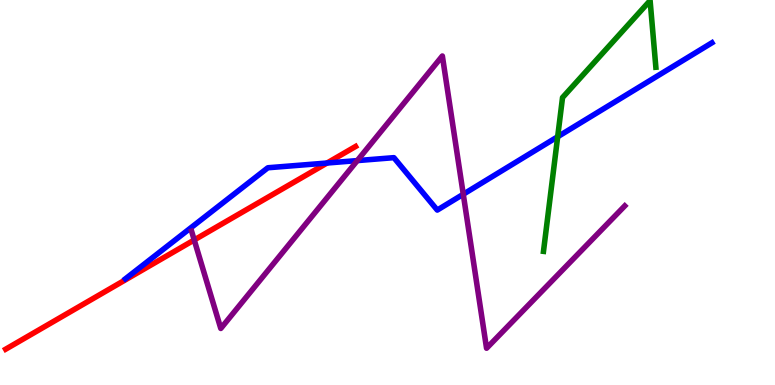[{'lines': ['blue', 'red'], 'intersections': [{'x': 4.22, 'y': 5.77}]}, {'lines': ['green', 'red'], 'intersections': []}, {'lines': ['purple', 'red'], 'intersections': [{'x': 2.51, 'y': 3.77}]}, {'lines': ['blue', 'green'], 'intersections': [{'x': 7.2, 'y': 6.45}]}, {'lines': ['blue', 'purple'], 'intersections': [{'x': 4.61, 'y': 5.83}, {'x': 5.98, 'y': 4.95}]}, {'lines': ['green', 'purple'], 'intersections': []}]